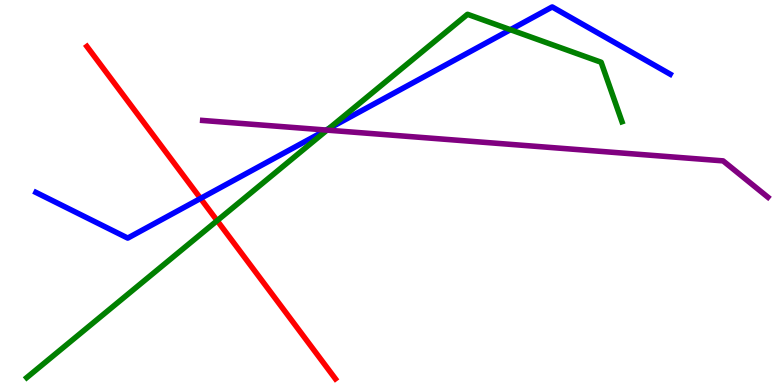[{'lines': ['blue', 'red'], 'intersections': [{'x': 2.59, 'y': 4.85}]}, {'lines': ['green', 'red'], 'intersections': [{'x': 2.8, 'y': 4.27}]}, {'lines': ['purple', 'red'], 'intersections': []}, {'lines': ['blue', 'green'], 'intersections': [{'x': 4.24, 'y': 6.66}, {'x': 6.59, 'y': 9.23}]}, {'lines': ['blue', 'purple'], 'intersections': [{'x': 4.21, 'y': 6.62}]}, {'lines': ['green', 'purple'], 'intersections': [{'x': 4.22, 'y': 6.62}]}]